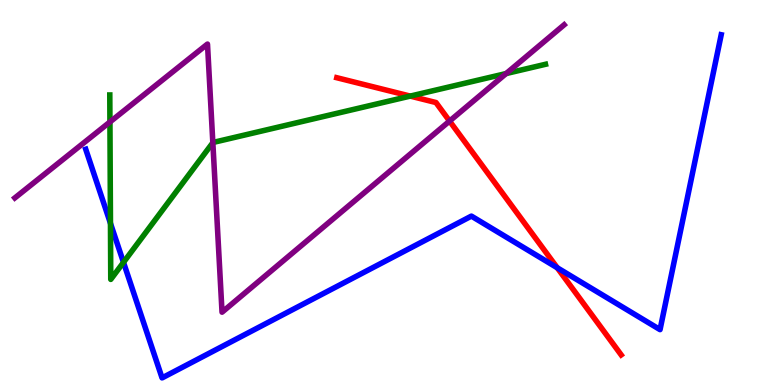[{'lines': ['blue', 'red'], 'intersections': [{'x': 7.19, 'y': 3.05}]}, {'lines': ['green', 'red'], 'intersections': [{'x': 5.29, 'y': 7.5}]}, {'lines': ['purple', 'red'], 'intersections': [{'x': 5.8, 'y': 6.86}]}, {'lines': ['blue', 'green'], 'intersections': [{'x': 1.43, 'y': 4.2}, {'x': 1.59, 'y': 3.19}]}, {'lines': ['blue', 'purple'], 'intersections': []}, {'lines': ['green', 'purple'], 'intersections': [{'x': 1.42, 'y': 6.83}, {'x': 2.75, 'y': 6.29}, {'x': 6.53, 'y': 8.09}]}]